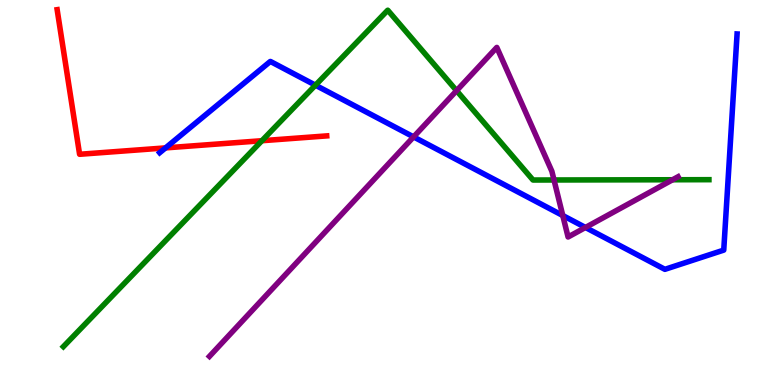[{'lines': ['blue', 'red'], 'intersections': [{'x': 2.14, 'y': 6.16}]}, {'lines': ['green', 'red'], 'intersections': [{'x': 3.38, 'y': 6.34}]}, {'lines': ['purple', 'red'], 'intersections': []}, {'lines': ['blue', 'green'], 'intersections': [{'x': 4.07, 'y': 7.79}]}, {'lines': ['blue', 'purple'], 'intersections': [{'x': 5.34, 'y': 6.44}, {'x': 7.26, 'y': 4.4}, {'x': 7.55, 'y': 4.09}]}, {'lines': ['green', 'purple'], 'intersections': [{'x': 5.89, 'y': 7.64}, {'x': 7.15, 'y': 5.33}, {'x': 8.68, 'y': 5.33}]}]